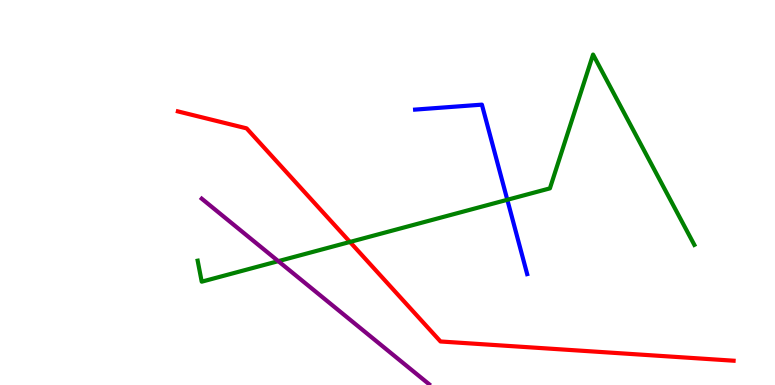[{'lines': ['blue', 'red'], 'intersections': []}, {'lines': ['green', 'red'], 'intersections': [{'x': 4.52, 'y': 3.72}]}, {'lines': ['purple', 'red'], 'intersections': []}, {'lines': ['blue', 'green'], 'intersections': [{'x': 6.55, 'y': 4.81}]}, {'lines': ['blue', 'purple'], 'intersections': []}, {'lines': ['green', 'purple'], 'intersections': [{'x': 3.59, 'y': 3.22}]}]